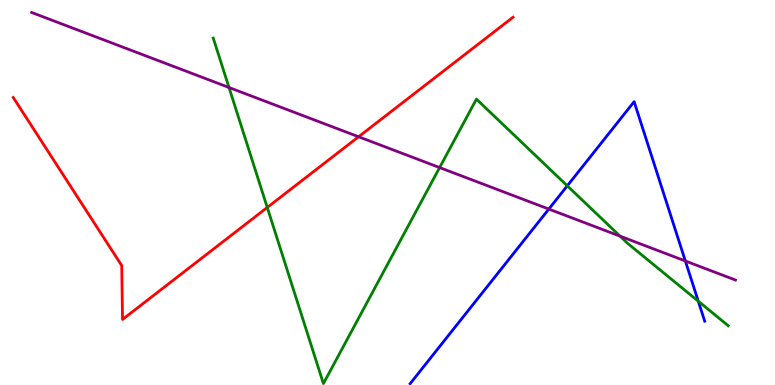[{'lines': ['blue', 'red'], 'intersections': []}, {'lines': ['green', 'red'], 'intersections': [{'x': 3.45, 'y': 4.61}]}, {'lines': ['purple', 'red'], 'intersections': [{'x': 4.63, 'y': 6.45}]}, {'lines': ['blue', 'green'], 'intersections': [{'x': 7.32, 'y': 5.17}, {'x': 9.01, 'y': 2.18}]}, {'lines': ['blue', 'purple'], 'intersections': [{'x': 7.08, 'y': 4.57}, {'x': 8.84, 'y': 3.22}]}, {'lines': ['green', 'purple'], 'intersections': [{'x': 2.95, 'y': 7.73}, {'x': 5.67, 'y': 5.65}, {'x': 8.0, 'y': 3.87}]}]